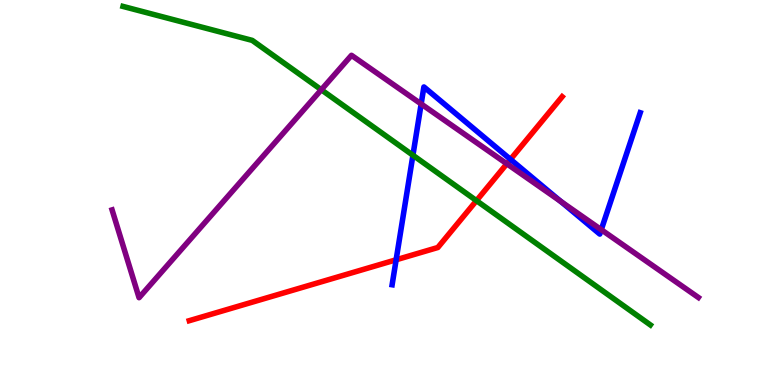[{'lines': ['blue', 'red'], 'intersections': [{'x': 5.11, 'y': 3.25}, {'x': 6.59, 'y': 5.86}]}, {'lines': ['green', 'red'], 'intersections': [{'x': 6.15, 'y': 4.79}]}, {'lines': ['purple', 'red'], 'intersections': [{'x': 6.54, 'y': 5.75}]}, {'lines': ['blue', 'green'], 'intersections': [{'x': 5.33, 'y': 5.97}]}, {'lines': ['blue', 'purple'], 'intersections': [{'x': 5.43, 'y': 7.3}, {'x': 7.24, 'y': 4.77}, {'x': 7.76, 'y': 4.03}]}, {'lines': ['green', 'purple'], 'intersections': [{'x': 4.15, 'y': 7.67}]}]